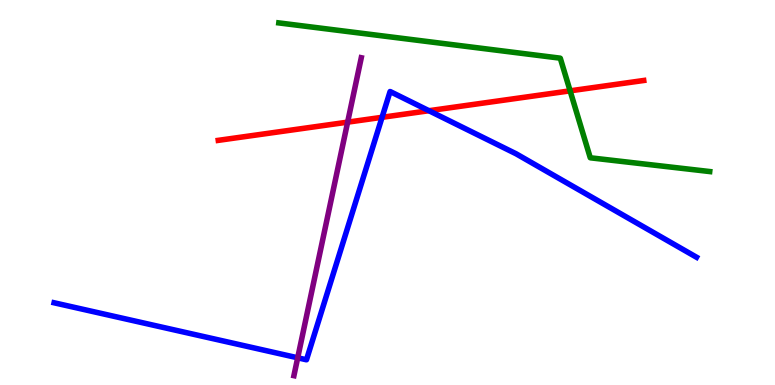[{'lines': ['blue', 'red'], 'intersections': [{'x': 4.93, 'y': 6.95}, {'x': 5.53, 'y': 7.12}]}, {'lines': ['green', 'red'], 'intersections': [{'x': 7.36, 'y': 7.64}]}, {'lines': ['purple', 'red'], 'intersections': [{'x': 4.49, 'y': 6.83}]}, {'lines': ['blue', 'green'], 'intersections': []}, {'lines': ['blue', 'purple'], 'intersections': [{'x': 3.84, 'y': 0.707}]}, {'lines': ['green', 'purple'], 'intersections': []}]